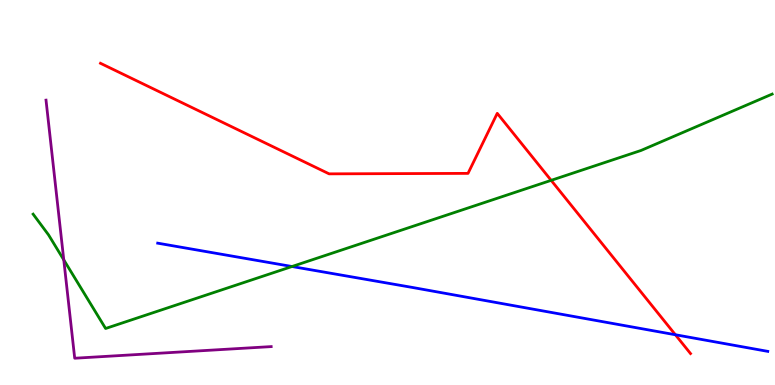[{'lines': ['blue', 'red'], 'intersections': [{'x': 8.71, 'y': 1.31}]}, {'lines': ['green', 'red'], 'intersections': [{'x': 7.11, 'y': 5.32}]}, {'lines': ['purple', 'red'], 'intersections': []}, {'lines': ['blue', 'green'], 'intersections': [{'x': 3.77, 'y': 3.08}]}, {'lines': ['blue', 'purple'], 'intersections': []}, {'lines': ['green', 'purple'], 'intersections': [{'x': 0.823, 'y': 3.25}]}]